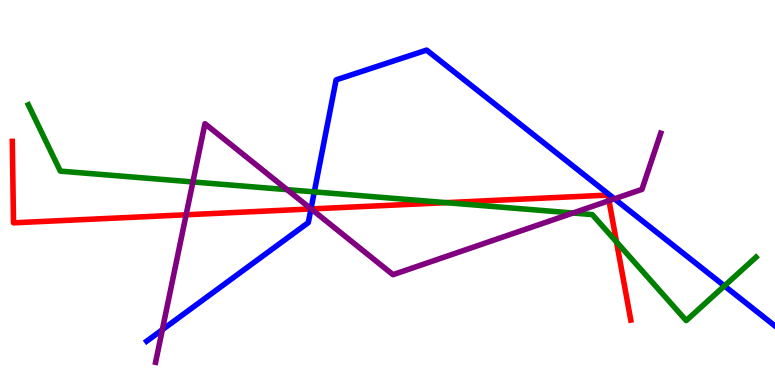[{'lines': ['blue', 'red'], 'intersections': [{'x': 4.01, 'y': 4.57}]}, {'lines': ['green', 'red'], 'intersections': [{'x': 5.76, 'y': 4.74}, {'x': 7.95, 'y': 3.72}]}, {'lines': ['purple', 'red'], 'intersections': [{'x': 2.4, 'y': 4.42}, {'x': 4.01, 'y': 4.57}, {'x': 7.86, 'y': 4.79}]}, {'lines': ['blue', 'green'], 'intersections': [{'x': 4.06, 'y': 5.02}, {'x': 9.35, 'y': 2.57}]}, {'lines': ['blue', 'purple'], 'intersections': [{'x': 2.09, 'y': 1.44}, {'x': 4.01, 'y': 4.58}, {'x': 7.93, 'y': 4.84}]}, {'lines': ['green', 'purple'], 'intersections': [{'x': 2.49, 'y': 5.27}, {'x': 3.7, 'y': 5.07}, {'x': 7.39, 'y': 4.47}]}]